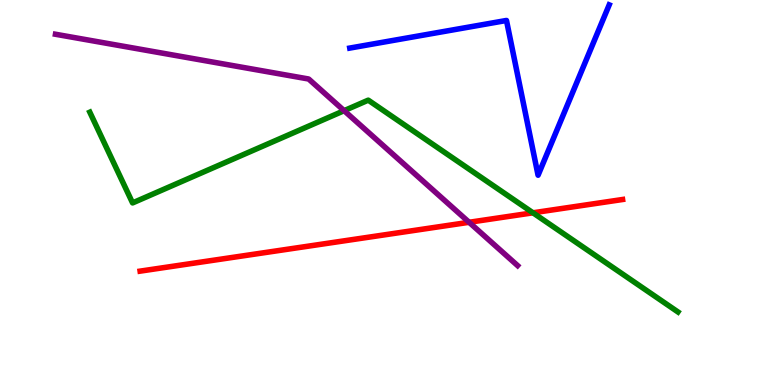[{'lines': ['blue', 'red'], 'intersections': []}, {'lines': ['green', 'red'], 'intersections': [{'x': 6.88, 'y': 4.47}]}, {'lines': ['purple', 'red'], 'intersections': [{'x': 6.05, 'y': 4.23}]}, {'lines': ['blue', 'green'], 'intersections': []}, {'lines': ['blue', 'purple'], 'intersections': []}, {'lines': ['green', 'purple'], 'intersections': [{'x': 4.44, 'y': 7.13}]}]